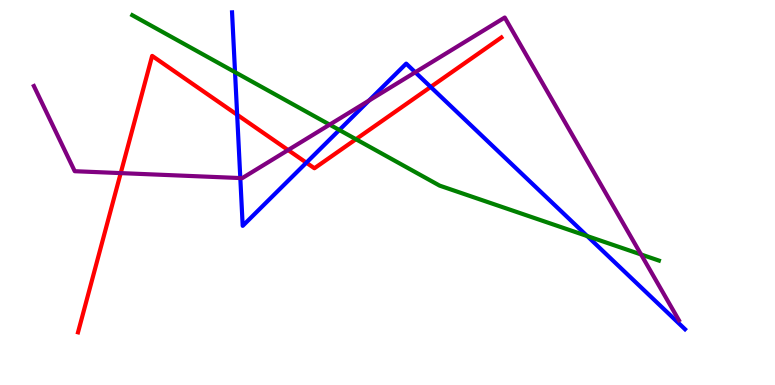[{'lines': ['blue', 'red'], 'intersections': [{'x': 3.06, 'y': 7.02}, {'x': 3.95, 'y': 5.77}, {'x': 5.56, 'y': 7.74}]}, {'lines': ['green', 'red'], 'intersections': [{'x': 4.59, 'y': 6.38}]}, {'lines': ['purple', 'red'], 'intersections': [{'x': 1.56, 'y': 5.5}, {'x': 3.72, 'y': 6.1}]}, {'lines': ['blue', 'green'], 'intersections': [{'x': 3.03, 'y': 8.13}, {'x': 4.38, 'y': 6.62}, {'x': 7.58, 'y': 3.87}]}, {'lines': ['blue', 'purple'], 'intersections': [{'x': 3.1, 'y': 5.38}, {'x': 4.76, 'y': 7.39}, {'x': 5.36, 'y': 8.12}]}, {'lines': ['green', 'purple'], 'intersections': [{'x': 4.25, 'y': 6.76}, {'x': 8.27, 'y': 3.39}]}]